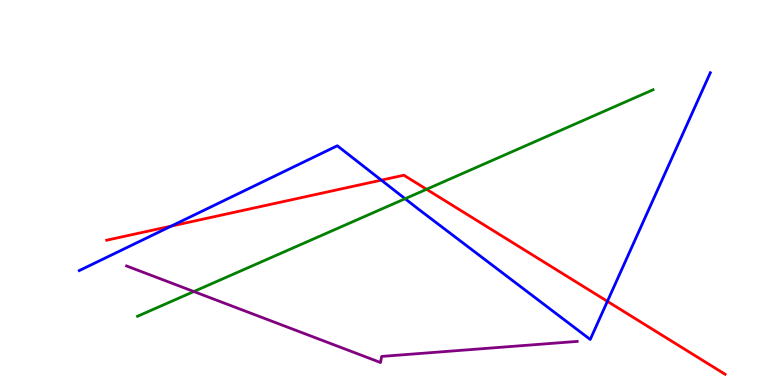[{'lines': ['blue', 'red'], 'intersections': [{'x': 2.21, 'y': 4.13}, {'x': 4.92, 'y': 5.32}, {'x': 7.84, 'y': 2.17}]}, {'lines': ['green', 'red'], 'intersections': [{'x': 5.5, 'y': 5.08}]}, {'lines': ['purple', 'red'], 'intersections': []}, {'lines': ['blue', 'green'], 'intersections': [{'x': 5.23, 'y': 4.84}]}, {'lines': ['blue', 'purple'], 'intersections': []}, {'lines': ['green', 'purple'], 'intersections': [{'x': 2.5, 'y': 2.43}]}]